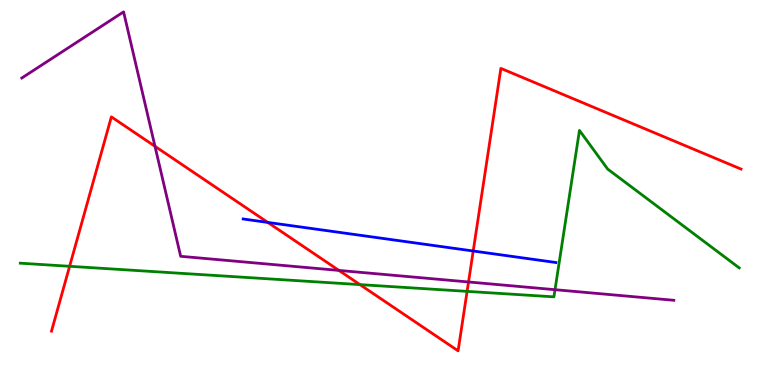[{'lines': ['blue', 'red'], 'intersections': [{'x': 3.46, 'y': 4.22}, {'x': 6.11, 'y': 3.48}]}, {'lines': ['green', 'red'], 'intersections': [{'x': 0.898, 'y': 3.08}, {'x': 4.64, 'y': 2.61}, {'x': 6.03, 'y': 2.43}]}, {'lines': ['purple', 'red'], 'intersections': [{'x': 2.0, 'y': 6.2}, {'x': 4.37, 'y': 2.98}, {'x': 6.05, 'y': 2.68}]}, {'lines': ['blue', 'green'], 'intersections': []}, {'lines': ['blue', 'purple'], 'intersections': []}, {'lines': ['green', 'purple'], 'intersections': [{'x': 7.16, 'y': 2.48}]}]